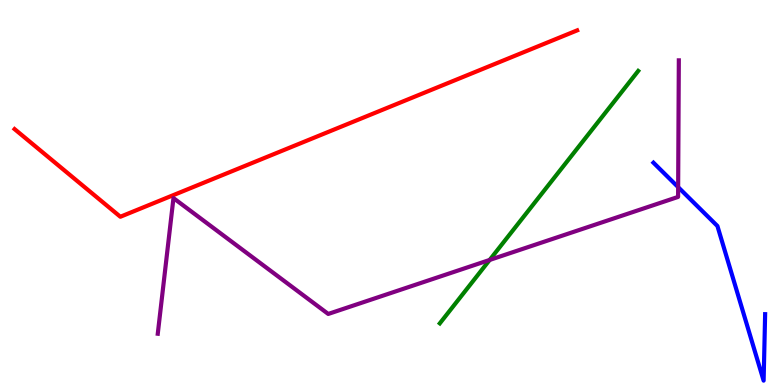[{'lines': ['blue', 'red'], 'intersections': []}, {'lines': ['green', 'red'], 'intersections': []}, {'lines': ['purple', 'red'], 'intersections': []}, {'lines': ['blue', 'green'], 'intersections': []}, {'lines': ['blue', 'purple'], 'intersections': [{'x': 8.75, 'y': 5.14}]}, {'lines': ['green', 'purple'], 'intersections': [{'x': 6.32, 'y': 3.25}]}]